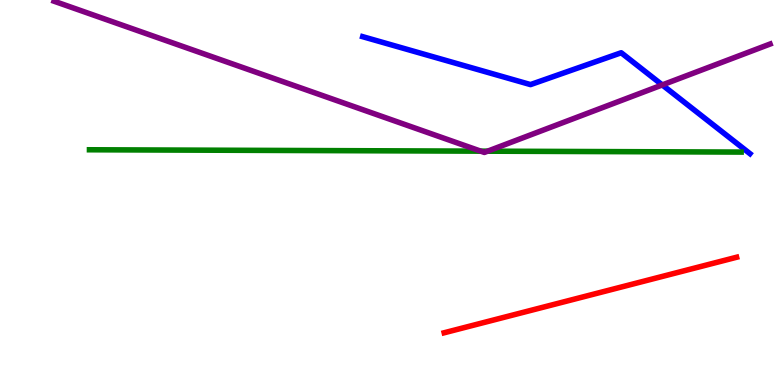[{'lines': ['blue', 'red'], 'intersections': []}, {'lines': ['green', 'red'], 'intersections': []}, {'lines': ['purple', 'red'], 'intersections': []}, {'lines': ['blue', 'green'], 'intersections': []}, {'lines': ['blue', 'purple'], 'intersections': [{'x': 8.55, 'y': 7.79}]}, {'lines': ['green', 'purple'], 'intersections': [{'x': 6.2, 'y': 6.07}, {'x': 6.29, 'y': 6.07}]}]